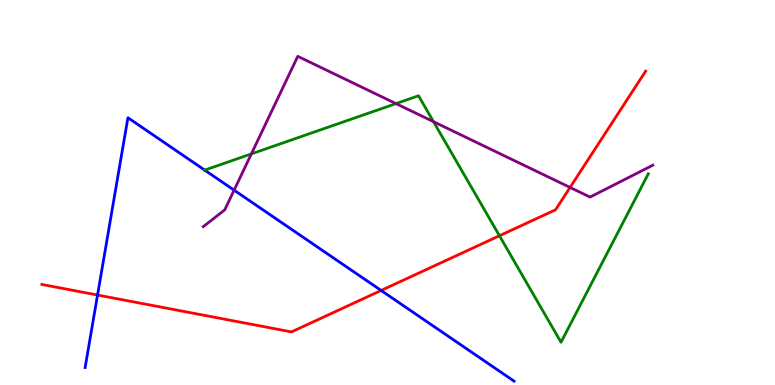[{'lines': ['blue', 'red'], 'intersections': [{'x': 1.26, 'y': 2.34}, {'x': 4.92, 'y': 2.46}]}, {'lines': ['green', 'red'], 'intersections': [{'x': 6.44, 'y': 3.88}]}, {'lines': ['purple', 'red'], 'intersections': [{'x': 7.36, 'y': 5.13}]}, {'lines': ['blue', 'green'], 'intersections': [{'x': 2.64, 'y': 5.58}]}, {'lines': ['blue', 'purple'], 'intersections': [{'x': 3.02, 'y': 5.06}]}, {'lines': ['green', 'purple'], 'intersections': [{'x': 3.24, 'y': 6.0}, {'x': 5.11, 'y': 7.31}, {'x': 5.59, 'y': 6.84}]}]